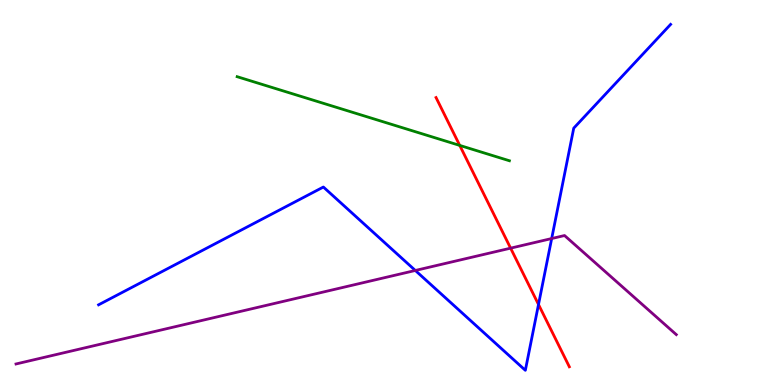[{'lines': ['blue', 'red'], 'intersections': [{'x': 6.95, 'y': 2.09}]}, {'lines': ['green', 'red'], 'intersections': [{'x': 5.93, 'y': 6.22}]}, {'lines': ['purple', 'red'], 'intersections': [{'x': 6.59, 'y': 3.55}]}, {'lines': ['blue', 'green'], 'intersections': []}, {'lines': ['blue', 'purple'], 'intersections': [{'x': 5.36, 'y': 2.97}, {'x': 7.12, 'y': 3.8}]}, {'lines': ['green', 'purple'], 'intersections': []}]